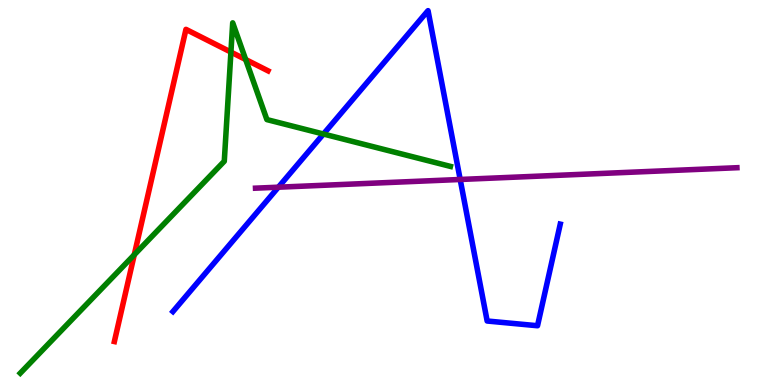[{'lines': ['blue', 'red'], 'intersections': []}, {'lines': ['green', 'red'], 'intersections': [{'x': 1.73, 'y': 3.38}, {'x': 2.98, 'y': 8.65}, {'x': 3.17, 'y': 8.45}]}, {'lines': ['purple', 'red'], 'intersections': []}, {'lines': ['blue', 'green'], 'intersections': [{'x': 4.17, 'y': 6.52}]}, {'lines': ['blue', 'purple'], 'intersections': [{'x': 3.59, 'y': 5.14}, {'x': 5.94, 'y': 5.34}]}, {'lines': ['green', 'purple'], 'intersections': []}]